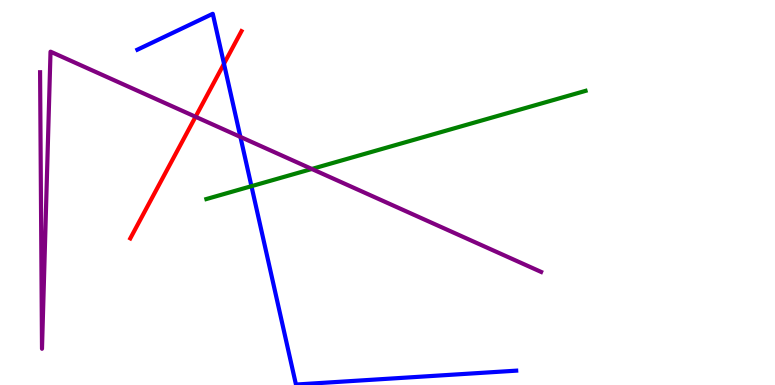[{'lines': ['blue', 'red'], 'intersections': [{'x': 2.89, 'y': 8.34}]}, {'lines': ['green', 'red'], 'intersections': []}, {'lines': ['purple', 'red'], 'intersections': [{'x': 2.52, 'y': 6.97}]}, {'lines': ['blue', 'green'], 'intersections': [{'x': 3.24, 'y': 5.16}]}, {'lines': ['blue', 'purple'], 'intersections': [{'x': 3.1, 'y': 6.44}]}, {'lines': ['green', 'purple'], 'intersections': [{'x': 4.02, 'y': 5.61}]}]